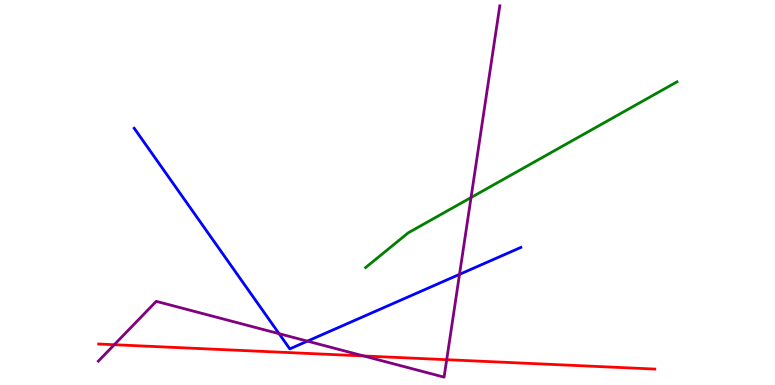[{'lines': ['blue', 'red'], 'intersections': []}, {'lines': ['green', 'red'], 'intersections': []}, {'lines': ['purple', 'red'], 'intersections': [{'x': 1.47, 'y': 1.05}, {'x': 4.69, 'y': 0.755}, {'x': 5.76, 'y': 0.657}]}, {'lines': ['blue', 'green'], 'intersections': []}, {'lines': ['blue', 'purple'], 'intersections': [{'x': 3.6, 'y': 1.33}, {'x': 3.97, 'y': 1.14}, {'x': 5.93, 'y': 2.87}]}, {'lines': ['green', 'purple'], 'intersections': [{'x': 6.08, 'y': 4.87}]}]